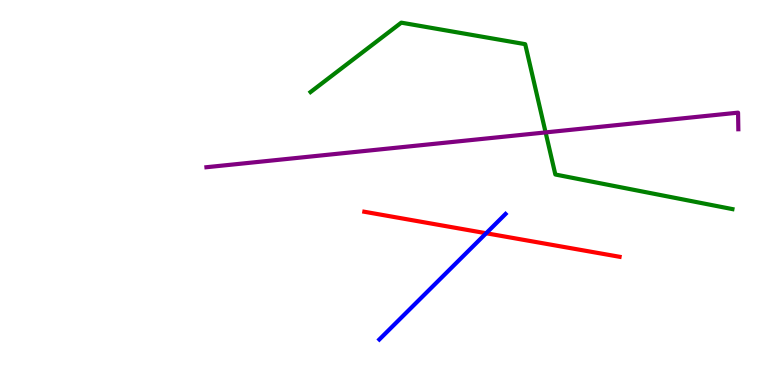[{'lines': ['blue', 'red'], 'intersections': [{'x': 6.27, 'y': 3.94}]}, {'lines': ['green', 'red'], 'intersections': []}, {'lines': ['purple', 'red'], 'intersections': []}, {'lines': ['blue', 'green'], 'intersections': []}, {'lines': ['blue', 'purple'], 'intersections': []}, {'lines': ['green', 'purple'], 'intersections': [{'x': 7.04, 'y': 6.56}]}]